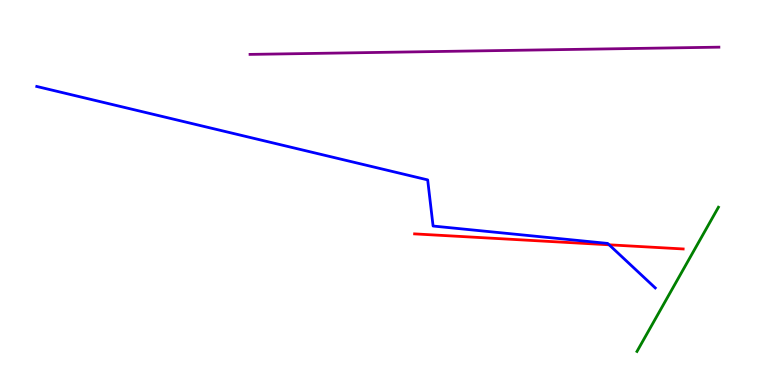[{'lines': ['blue', 'red'], 'intersections': [{'x': 7.86, 'y': 3.64}]}, {'lines': ['green', 'red'], 'intersections': []}, {'lines': ['purple', 'red'], 'intersections': []}, {'lines': ['blue', 'green'], 'intersections': []}, {'lines': ['blue', 'purple'], 'intersections': []}, {'lines': ['green', 'purple'], 'intersections': []}]